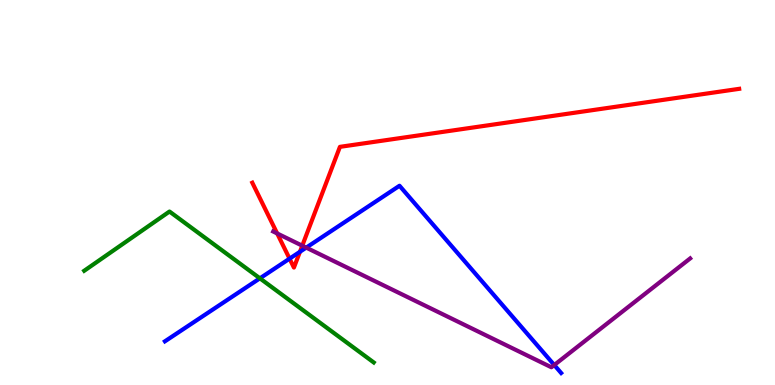[{'lines': ['blue', 'red'], 'intersections': [{'x': 3.74, 'y': 3.28}, {'x': 3.87, 'y': 3.46}]}, {'lines': ['green', 'red'], 'intersections': []}, {'lines': ['purple', 'red'], 'intersections': [{'x': 3.58, 'y': 3.94}, {'x': 3.9, 'y': 3.62}]}, {'lines': ['blue', 'green'], 'intersections': [{'x': 3.35, 'y': 2.77}]}, {'lines': ['blue', 'purple'], 'intersections': [{'x': 3.95, 'y': 3.57}, {'x': 7.15, 'y': 0.519}]}, {'lines': ['green', 'purple'], 'intersections': []}]